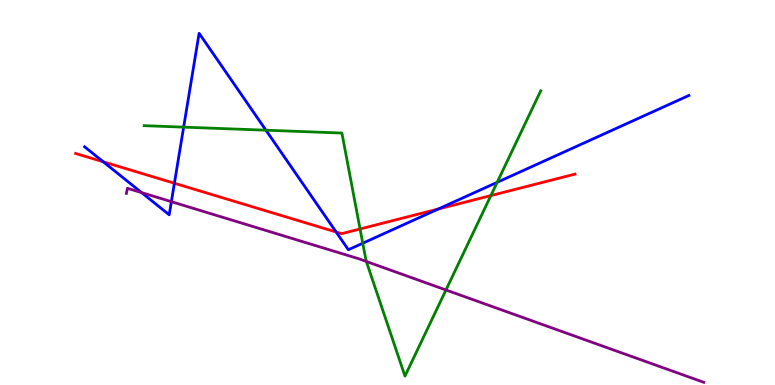[{'lines': ['blue', 'red'], 'intersections': [{'x': 1.33, 'y': 5.8}, {'x': 2.25, 'y': 5.24}, {'x': 4.34, 'y': 3.97}, {'x': 5.66, 'y': 4.57}]}, {'lines': ['green', 'red'], 'intersections': [{'x': 4.65, 'y': 4.05}, {'x': 6.33, 'y': 4.92}]}, {'lines': ['purple', 'red'], 'intersections': []}, {'lines': ['blue', 'green'], 'intersections': [{'x': 2.37, 'y': 6.7}, {'x': 3.43, 'y': 6.62}, {'x': 4.68, 'y': 3.68}, {'x': 6.42, 'y': 5.26}]}, {'lines': ['blue', 'purple'], 'intersections': [{'x': 1.83, 'y': 5.0}, {'x': 2.21, 'y': 4.76}]}, {'lines': ['green', 'purple'], 'intersections': [{'x': 4.73, 'y': 3.21}, {'x': 5.75, 'y': 2.47}]}]